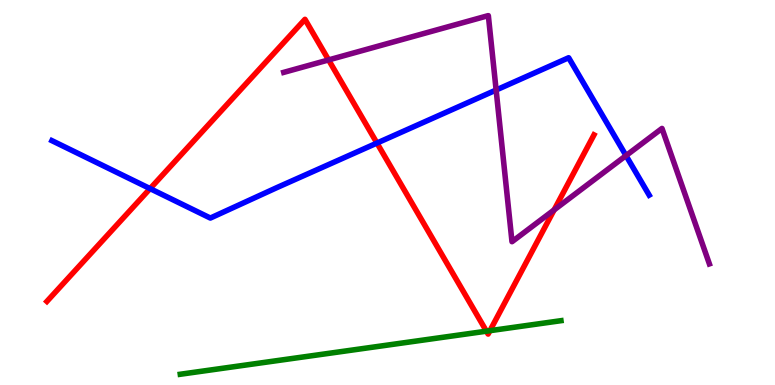[{'lines': ['blue', 'red'], 'intersections': [{'x': 1.94, 'y': 5.1}, {'x': 4.86, 'y': 6.28}]}, {'lines': ['green', 'red'], 'intersections': [{'x': 6.28, 'y': 1.4}, {'x': 6.32, 'y': 1.41}]}, {'lines': ['purple', 'red'], 'intersections': [{'x': 4.24, 'y': 8.44}, {'x': 7.15, 'y': 4.55}]}, {'lines': ['blue', 'green'], 'intersections': []}, {'lines': ['blue', 'purple'], 'intersections': [{'x': 6.4, 'y': 7.66}, {'x': 8.08, 'y': 5.96}]}, {'lines': ['green', 'purple'], 'intersections': []}]